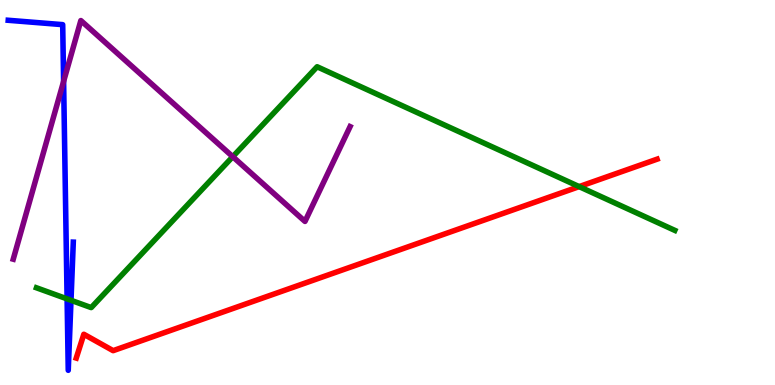[{'lines': ['blue', 'red'], 'intersections': []}, {'lines': ['green', 'red'], 'intersections': [{'x': 7.47, 'y': 5.15}]}, {'lines': ['purple', 'red'], 'intersections': []}, {'lines': ['blue', 'green'], 'intersections': [{'x': 0.866, 'y': 2.24}, {'x': 0.916, 'y': 2.2}]}, {'lines': ['blue', 'purple'], 'intersections': [{'x': 0.821, 'y': 7.89}]}, {'lines': ['green', 'purple'], 'intersections': [{'x': 3.0, 'y': 5.93}]}]